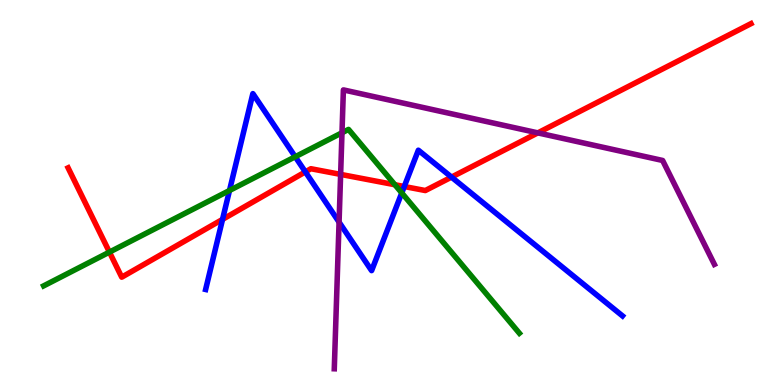[{'lines': ['blue', 'red'], 'intersections': [{'x': 2.87, 'y': 4.3}, {'x': 3.94, 'y': 5.54}, {'x': 5.22, 'y': 5.16}, {'x': 5.83, 'y': 5.4}]}, {'lines': ['green', 'red'], 'intersections': [{'x': 1.41, 'y': 3.45}, {'x': 5.1, 'y': 5.2}]}, {'lines': ['purple', 'red'], 'intersections': [{'x': 4.4, 'y': 5.47}, {'x': 6.94, 'y': 6.55}]}, {'lines': ['blue', 'green'], 'intersections': [{'x': 2.96, 'y': 5.05}, {'x': 3.81, 'y': 5.93}, {'x': 5.18, 'y': 4.99}]}, {'lines': ['blue', 'purple'], 'intersections': [{'x': 4.38, 'y': 4.23}]}, {'lines': ['green', 'purple'], 'intersections': [{'x': 4.41, 'y': 6.55}]}]